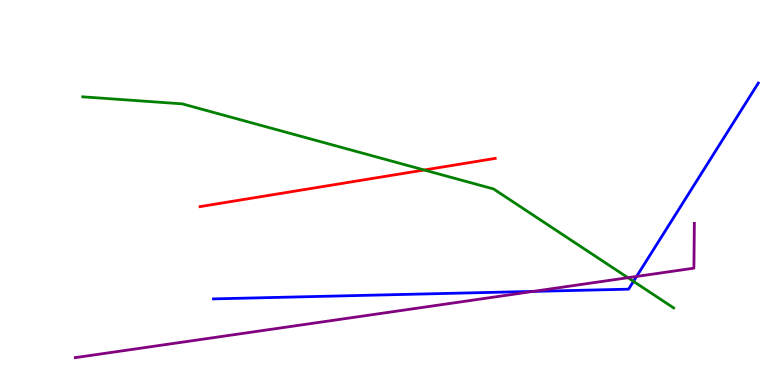[{'lines': ['blue', 'red'], 'intersections': []}, {'lines': ['green', 'red'], 'intersections': [{'x': 5.47, 'y': 5.58}]}, {'lines': ['purple', 'red'], 'intersections': []}, {'lines': ['blue', 'green'], 'intersections': [{'x': 8.17, 'y': 2.69}]}, {'lines': ['blue', 'purple'], 'intersections': [{'x': 6.88, 'y': 2.43}, {'x': 8.21, 'y': 2.82}]}, {'lines': ['green', 'purple'], 'intersections': [{'x': 8.1, 'y': 2.79}]}]